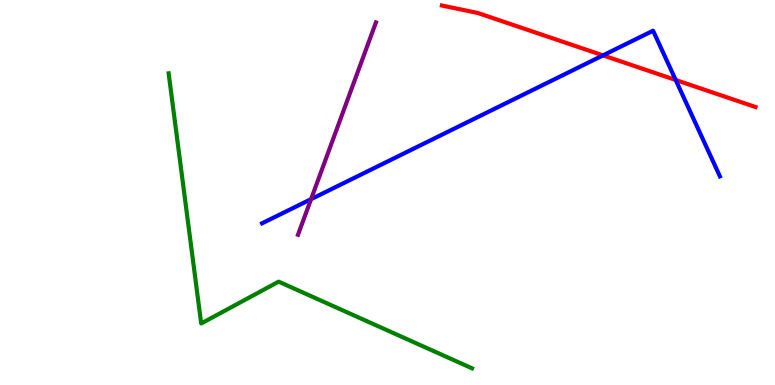[{'lines': ['blue', 'red'], 'intersections': [{'x': 7.78, 'y': 8.56}, {'x': 8.72, 'y': 7.92}]}, {'lines': ['green', 'red'], 'intersections': []}, {'lines': ['purple', 'red'], 'intersections': []}, {'lines': ['blue', 'green'], 'intersections': []}, {'lines': ['blue', 'purple'], 'intersections': [{'x': 4.01, 'y': 4.83}]}, {'lines': ['green', 'purple'], 'intersections': []}]